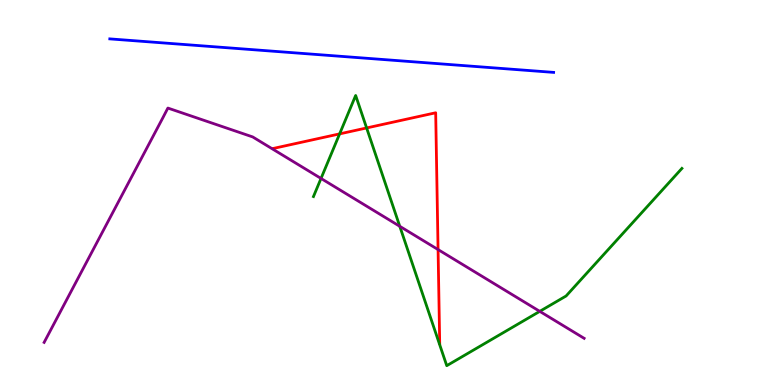[{'lines': ['blue', 'red'], 'intersections': []}, {'lines': ['green', 'red'], 'intersections': [{'x': 4.38, 'y': 6.52}, {'x': 4.73, 'y': 6.68}]}, {'lines': ['purple', 'red'], 'intersections': [{'x': 5.65, 'y': 3.52}]}, {'lines': ['blue', 'green'], 'intersections': []}, {'lines': ['blue', 'purple'], 'intersections': []}, {'lines': ['green', 'purple'], 'intersections': [{'x': 4.14, 'y': 5.36}, {'x': 5.16, 'y': 4.12}, {'x': 6.96, 'y': 1.91}]}]